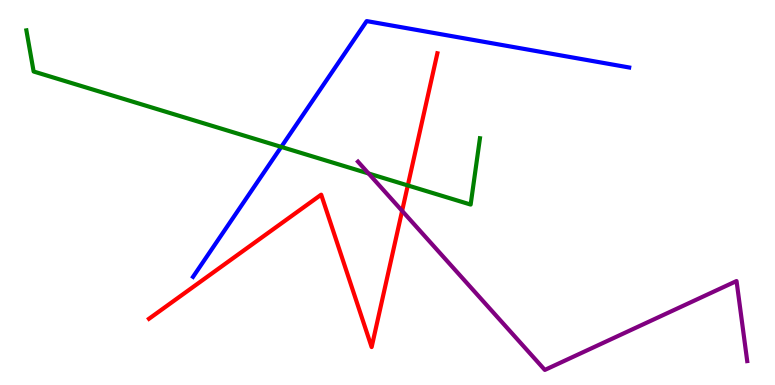[{'lines': ['blue', 'red'], 'intersections': []}, {'lines': ['green', 'red'], 'intersections': [{'x': 5.26, 'y': 5.18}]}, {'lines': ['purple', 'red'], 'intersections': [{'x': 5.19, 'y': 4.52}]}, {'lines': ['blue', 'green'], 'intersections': [{'x': 3.63, 'y': 6.18}]}, {'lines': ['blue', 'purple'], 'intersections': []}, {'lines': ['green', 'purple'], 'intersections': [{'x': 4.76, 'y': 5.49}]}]